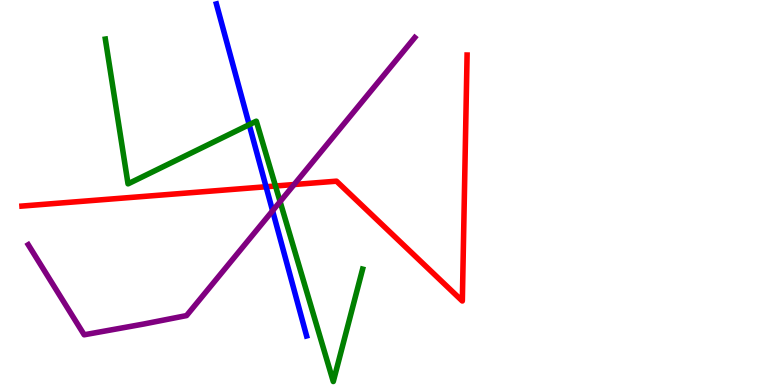[{'lines': ['blue', 'red'], 'intersections': [{'x': 3.43, 'y': 5.15}]}, {'lines': ['green', 'red'], 'intersections': [{'x': 3.55, 'y': 5.17}]}, {'lines': ['purple', 'red'], 'intersections': [{'x': 3.8, 'y': 5.21}]}, {'lines': ['blue', 'green'], 'intersections': [{'x': 3.22, 'y': 6.76}]}, {'lines': ['blue', 'purple'], 'intersections': [{'x': 3.52, 'y': 4.53}]}, {'lines': ['green', 'purple'], 'intersections': [{'x': 3.61, 'y': 4.76}]}]